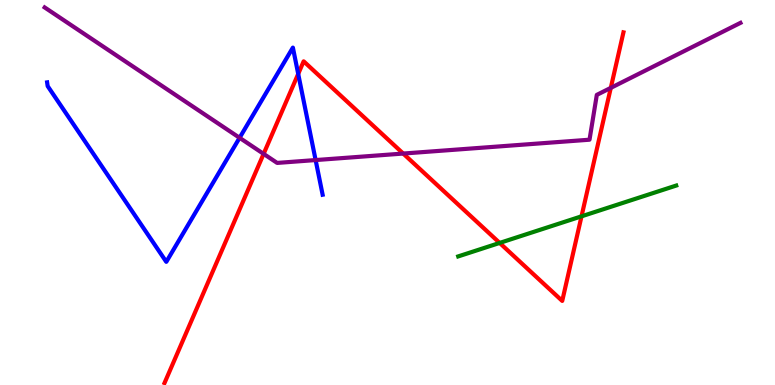[{'lines': ['blue', 'red'], 'intersections': [{'x': 3.85, 'y': 8.08}]}, {'lines': ['green', 'red'], 'intersections': [{'x': 6.45, 'y': 3.69}, {'x': 7.5, 'y': 4.38}]}, {'lines': ['purple', 'red'], 'intersections': [{'x': 3.4, 'y': 6.0}, {'x': 5.2, 'y': 6.01}, {'x': 7.88, 'y': 7.72}]}, {'lines': ['blue', 'green'], 'intersections': []}, {'lines': ['blue', 'purple'], 'intersections': [{'x': 3.09, 'y': 6.42}, {'x': 4.07, 'y': 5.84}]}, {'lines': ['green', 'purple'], 'intersections': []}]